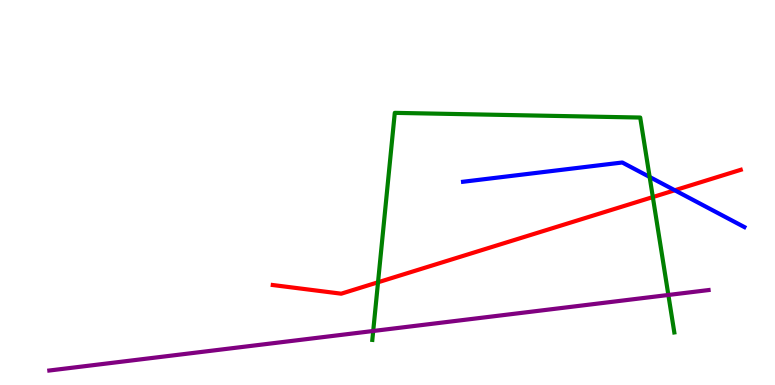[{'lines': ['blue', 'red'], 'intersections': [{'x': 8.71, 'y': 5.06}]}, {'lines': ['green', 'red'], 'intersections': [{'x': 4.88, 'y': 2.67}, {'x': 8.42, 'y': 4.88}]}, {'lines': ['purple', 'red'], 'intersections': []}, {'lines': ['blue', 'green'], 'intersections': [{'x': 8.38, 'y': 5.4}]}, {'lines': ['blue', 'purple'], 'intersections': []}, {'lines': ['green', 'purple'], 'intersections': [{'x': 4.82, 'y': 1.4}, {'x': 8.62, 'y': 2.34}]}]